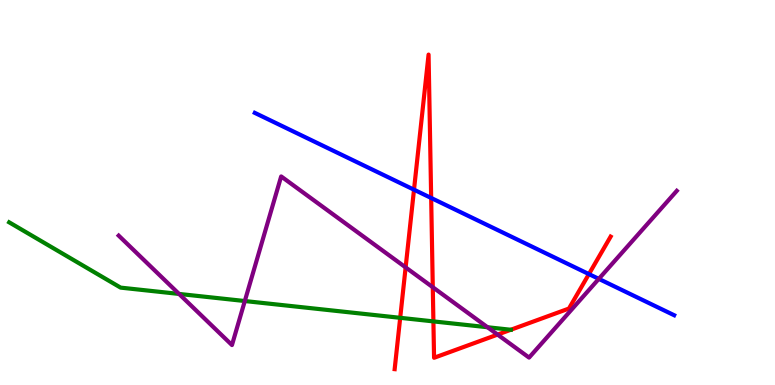[{'lines': ['blue', 'red'], 'intersections': [{'x': 5.34, 'y': 5.07}, {'x': 5.56, 'y': 4.86}, {'x': 7.6, 'y': 2.88}]}, {'lines': ['green', 'red'], 'intersections': [{'x': 5.16, 'y': 1.75}, {'x': 5.59, 'y': 1.65}]}, {'lines': ['purple', 'red'], 'intersections': [{'x': 5.23, 'y': 3.05}, {'x': 5.58, 'y': 2.54}, {'x': 6.42, 'y': 1.31}]}, {'lines': ['blue', 'green'], 'intersections': []}, {'lines': ['blue', 'purple'], 'intersections': [{'x': 7.73, 'y': 2.76}]}, {'lines': ['green', 'purple'], 'intersections': [{'x': 2.31, 'y': 2.37}, {'x': 3.16, 'y': 2.18}, {'x': 6.29, 'y': 1.5}]}]